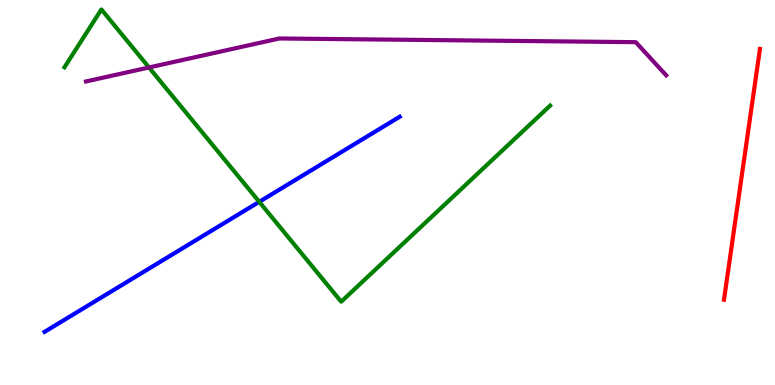[{'lines': ['blue', 'red'], 'intersections': []}, {'lines': ['green', 'red'], 'intersections': []}, {'lines': ['purple', 'red'], 'intersections': []}, {'lines': ['blue', 'green'], 'intersections': [{'x': 3.35, 'y': 4.76}]}, {'lines': ['blue', 'purple'], 'intersections': []}, {'lines': ['green', 'purple'], 'intersections': [{'x': 1.92, 'y': 8.25}]}]